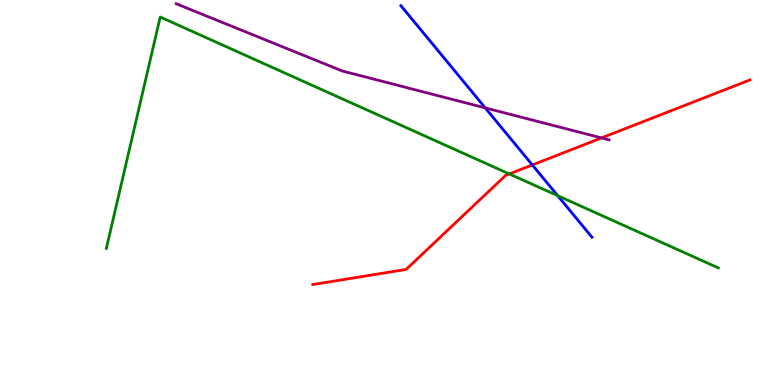[{'lines': ['blue', 'red'], 'intersections': [{'x': 6.87, 'y': 5.72}]}, {'lines': ['green', 'red'], 'intersections': [{'x': 6.57, 'y': 5.48}]}, {'lines': ['purple', 'red'], 'intersections': [{'x': 7.76, 'y': 6.42}]}, {'lines': ['blue', 'green'], 'intersections': [{'x': 7.2, 'y': 4.92}]}, {'lines': ['blue', 'purple'], 'intersections': [{'x': 6.26, 'y': 7.2}]}, {'lines': ['green', 'purple'], 'intersections': []}]